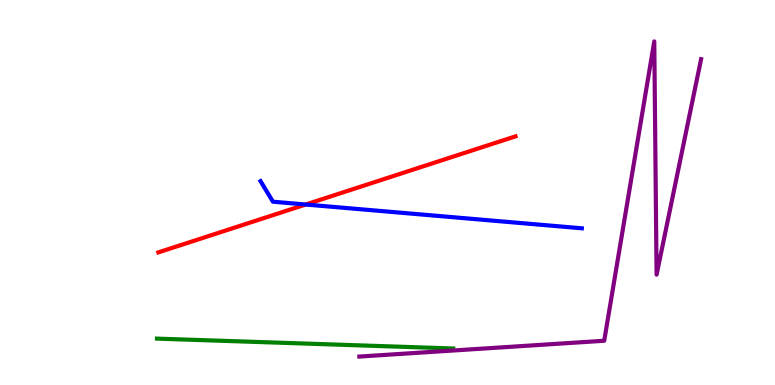[{'lines': ['blue', 'red'], 'intersections': [{'x': 3.94, 'y': 4.69}]}, {'lines': ['green', 'red'], 'intersections': []}, {'lines': ['purple', 'red'], 'intersections': []}, {'lines': ['blue', 'green'], 'intersections': []}, {'lines': ['blue', 'purple'], 'intersections': []}, {'lines': ['green', 'purple'], 'intersections': []}]